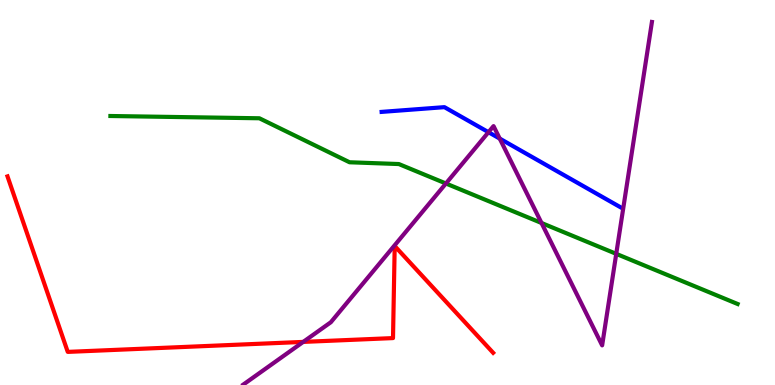[{'lines': ['blue', 'red'], 'intersections': []}, {'lines': ['green', 'red'], 'intersections': []}, {'lines': ['purple', 'red'], 'intersections': [{'x': 3.91, 'y': 1.12}]}, {'lines': ['blue', 'green'], 'intersections': []}, {'lines': ['blue', 'purple'], 'intersections': [{'x': 6.3, 'y': 6.57}, {'x': 6.45, 'y': 6.4}]}, {'lines': ['green', 'purple'], 'intersections': [{'x': 5.75, 'y': 5.23}, {'x': 6.99, 'y': 4.21}, {'x': 7.95, 'y': 3.41}]}]